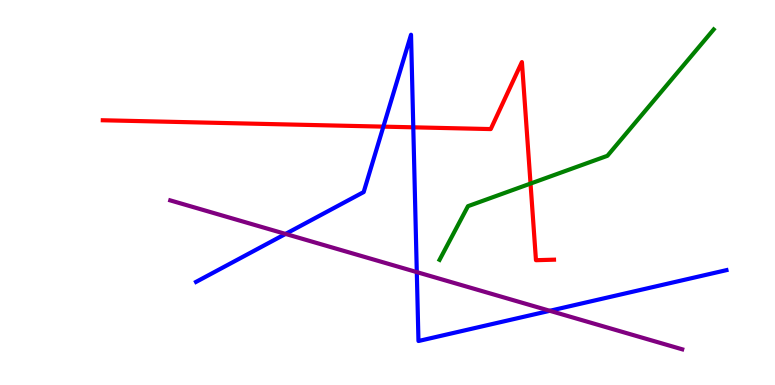[{'lines': ['blue', 'red'], 'intersections': [{'x': 4.95, 'y': 6.71}, {'x': 5.33, 'y': 6.69}]}, {'lines': ['green', 'red'], 'intersections': [{'x': 6.85, 'y': 5.23}]}, {'lines': ['purple', 'red'], 'intersections': []}, {'lines': ['blue', 'green'], 'intersections': []}, {'lines': ['blue', 'purple'], 'intersections': [{'x': 3.68, 'y': 3.92}, {'x': 5.38, 'y': 2.93}, {'x': 7.09, 'y': 1.93}]}, {'lines': ['green', 'purple'], 'intersections': []}]